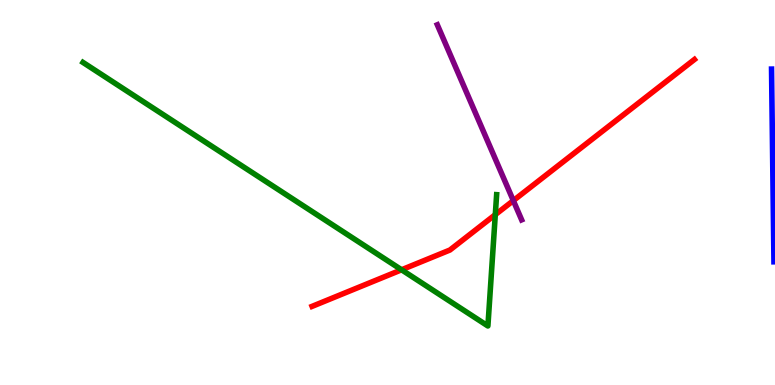[{'lines': ['blue', 'red'], 'intersections': []}, {'lines': ['green', 'red'], 'intersections': [{'x': 5.18, 'y': 2.99}, {'x': 6.39, 'y': 4.42}]}, {'lines': ['purple', 'red'], 'intersections': [{'x': 6.62, 'y': 4.79}]}, {'lines': ['blue', 'green'], 'intersections': []}, {'lines': ['blue', 'purple'], 'intersections': []}, {'lines': ['green', 'purple'], 'intersections': []}]